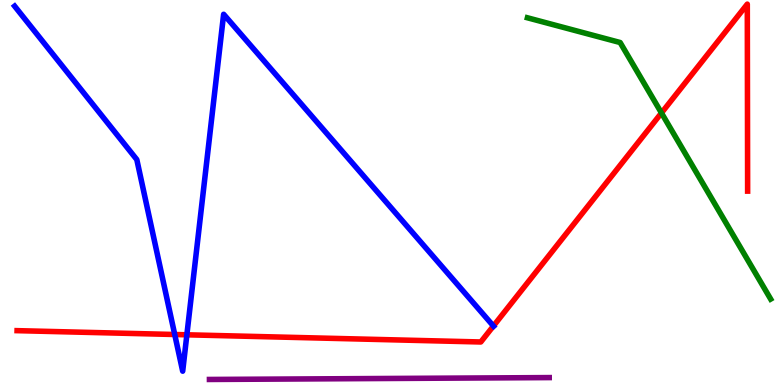[{'lines': ['blue', 'red'], 'intersections': [{'x': 2.25, 'y': 1.31}, {'x': 2.41, 'y': 1.3}, {'x': 6.37, 'y': 1.53}]}, {'lines': ['green', 'red'], 'intersections': [{'x': 8.54, 'y': 7.07}]}, {'lines': ['purple', 'red'], 'intersections': []}, {'lines': ['blue', 'green'], 'intersections': []}, {'lines': ['blue', 'purple'], 'intersections': []}, {'lines': ['green', 'purple'], 'intersections': []}]